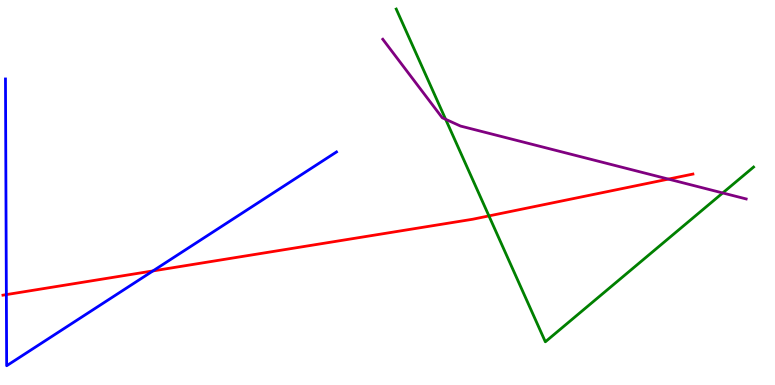[{'lines': ['blue', 'red'], 'intersections': [{'x': 0.0821, 'y': 2.35}, {'x': 1.97, 'y': 2.96}]}, {'lines': ['green', 'red'], 'intersections': [{'x': 6.31, 'y': 4.39}]}, {'lines': ['purple', 'red'], 'intersections': [{'x': 8.62, 'y': 5.35}]}, {'lines': ['blue', 'green'], 'intersections': []}, {'lines': ['blue', 'purple'], 'intersections': []}, {'lines': ['green', 'purple'], 'intersections': [{'x': 5.75, 'y': 6.9}, {'x': 9.33, 'y': 4.99}]}]